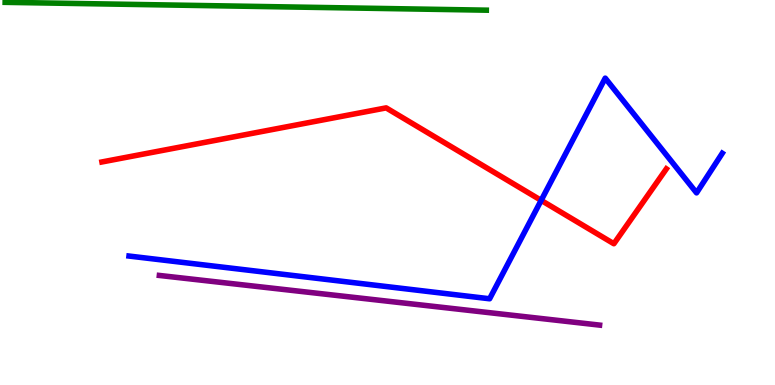[{'lines': ['blue', 'red'], 'intersections': [{'x': 6.98, 'y': 4.8}]}, {'lines': ['green', 'red'], 'intersections': []}, {'lines': ['purple', 'red'], 'intersections': []}, {'lines': ['blue', 'green'], 'intersections': []}, {'lines': ['blue', 'purple'], 'intersections': []}, {'lines': ['green', 'purple'], 'intersections': []}]